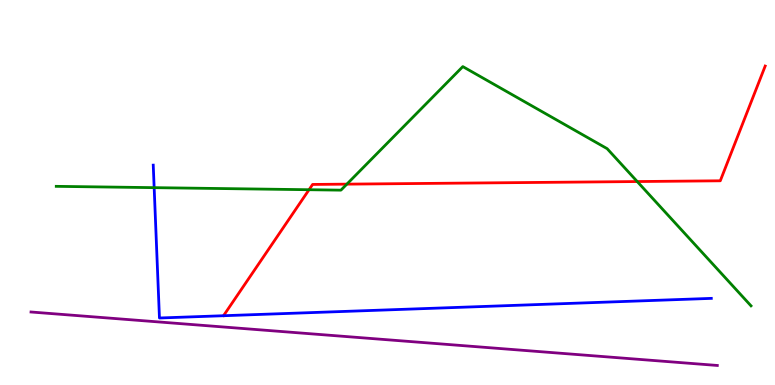[{'lines': ['blue', 'red'], 'intersections': []}, {'lines': ['green', 'red'], 'intersections': [{'x': 3.99, 'y': 5.07}, {'x': 4.48, 'y': 5.22}, {'x': 8.22, 'y': 5.28}]}, {'lines': ['purple', 'red'], 'intersections': []}, {'lines': ['blue', 'green'], 'intersections': [{'x': 1.99, 'y': 5.13}]}, {'lines': ['blue', 'purple'], 'intersections': []}, {'lines': ['green', 'purple'], 'intersections': []}]